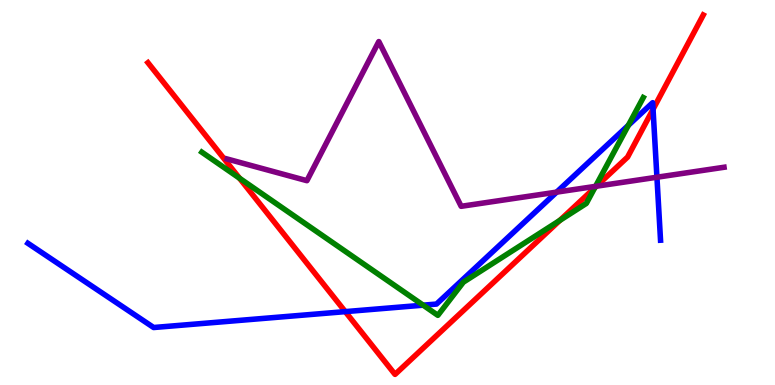[{'lines': ['blue', 'red'], 'intersections': [{'x': 4.46, 'y': 1.91}, {'x': 8.43, 'y': 7.16}]}, {'lines': ['green', 'red'], 'intersections': [{'x': 3.09, 'y': 5.37}, {'x': 7.22, 'y': 4.28}, {'x': 7.67, 'y': 5.12}]}, {'lines': ['purple', 'red'], 'intersections': [{'x': 7.7, 'y': 5.16}]}, {'lines': ['blue', 'green'], 'intersections': [{'x': 5.46, 'y': 2.07}, {'x': 8.11, 'y': 6.75}]}, {'lines': ['blue', 'purple'], 'intersections': [{'x': 7.18, 'y': 5.01}, {'x': 8.48, 'y': 5.4}]}, {'lines': ['green', 'purple'], 'intersections': [{'x': 7.68, 'y': 5.16}]}]